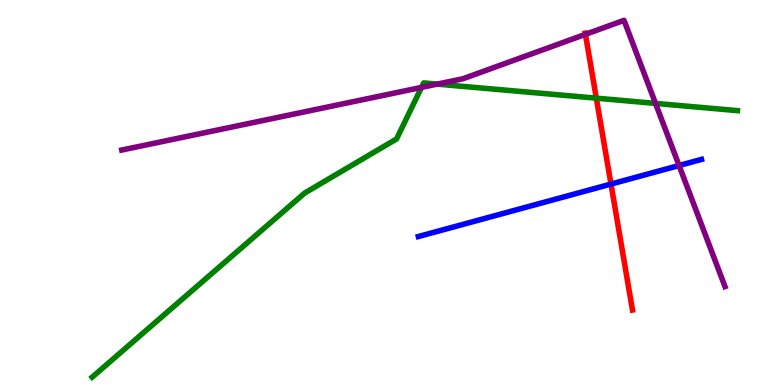[{'lines': ['blue', 'red'], 'intersections': [{'x': 7.88, 'y': 5.22}]}, {'lines': ['green', 'red'], 'intersections': [{'x': 7.69, 'y': 7.45}]}, {'lines': ['purple', 'red'], 'intersections': [{'x': 7.55, 'y': 9.11}]}, {'lines': ['blue', 'green'], 'intersections': []}, {'lines': ['blue', 'purple'], 'intersections': [{'x': 8.76, 'y': 5.7}]}, {'lines': ['green', 'purple'], 'intersections': [{'x': 5.44, 'y': 7.73}, {'x': 5.64, 'y': 7.82}, {'x': 8.46, 'y': 7.31}]}]